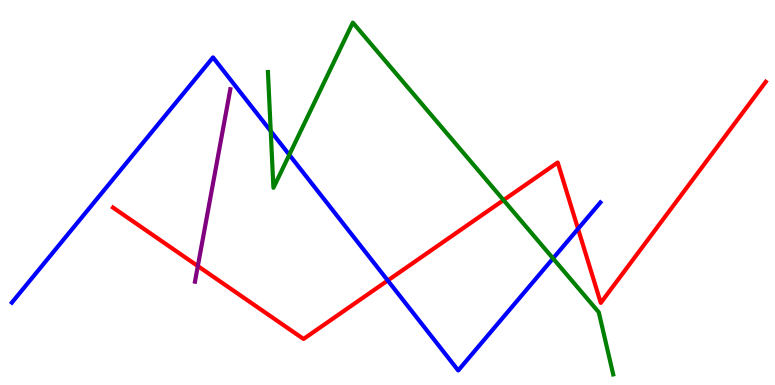[{'lines': ['blue', 'red'], 'intersections': [{'x': 5.0, 'y': 2.71}, {'x': 7.46, 'y': 4.06}]}, {'lines': ['green', 'red'], 'intersections': [{'x': 6.5, 'y': 4.8}]}, {'lines': ['purple', 'red'], 'intersections': [{'x': 2.55, 'y': 3.09}]}, {'lines': ['blue', 'green'], 'intersections': [{'x': 3.49, 'y': 6.6}, {'x': 3.73, 'y': 5.98}, {'x': 7.14, 'y': 3.29}]}, {'lines': ['blue', 'purple'], 'intersections': []}, {'lines': ['green', 'purple'], 'intersections': []}]